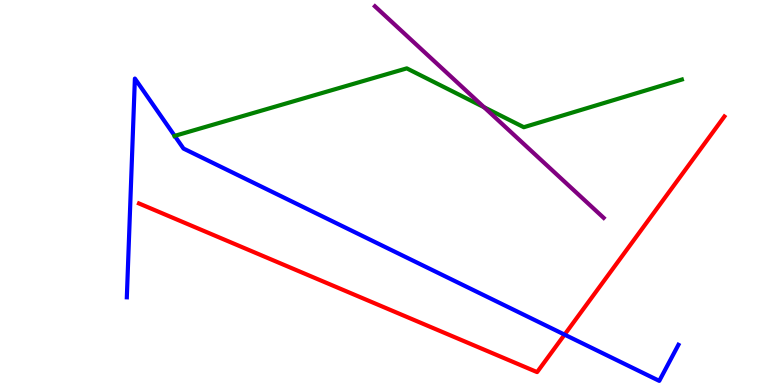[{'lines': ['blue', 'red'], 'intersections': [{'x': 7.28, 'y': 1.31}]}, {'lines': ['green', 'red'], 'intersections': []}, {'lines': ['purple', 'red'], 'intersections': []}, {'lines': ['blue', 'green'], 'intersections': [{'x': 2.25, 'y': 6.47}]}, {'lines': ['blue', 'purple'], 'intersections': []}, {'lines': ['green', 'purple'], 'intersections': [{'x': 6.25, 'y': 7.22}]}]